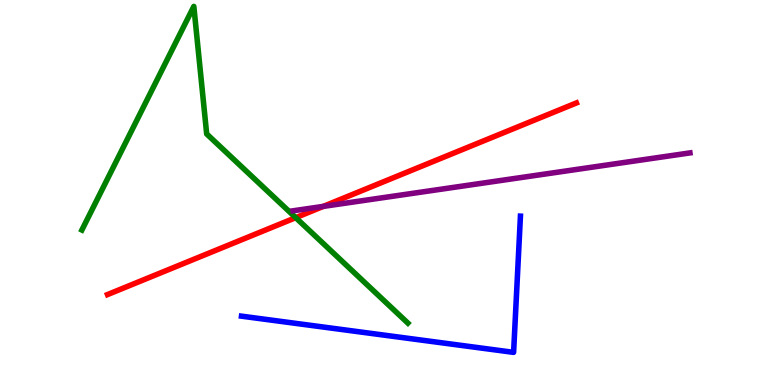[{'lines': ['blue', 'red'], 'intersections': []}, {'lines': ['green', 'red'], 'intersections': [{'x': 3.82, 'y': 4.35}]}, {'lines': ['purple', 'red'], 'intersections': [{'x': 4.17, 'y': 4.64}]}, {'lines': ['blue', 'green'], 'intersections': []}, {'lines': ['blue', 'purple'], 'intersections': []}, {'lines': ['green', 'purple'], 'intersections': []}]